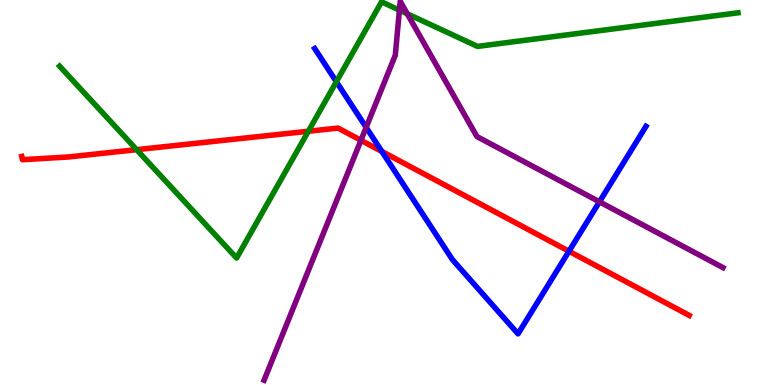[{'lines': ['blue', 'red'], 'intersections': [{'x': 4.93, 'y': 6.07}, {'x': 7.34, 'y': 3.47}]}, {'lines': ['green', 'red'], 'intersections': [{'x': 1.76, 'y': 6.11}, {'x': 3.98, 'y': 6.59}]}, {'lines': ['purple', 'red'], 'intersections': [{'x': 4.66, 'y': 6.36}]}, {'lines': ['blue', 'green'], 'intersections': [{'x': 4.34, 'y': 7.88}]}, {'lines': ['blue', 'purple'], 'intersections': [{'x': 4.72, 'y': 6.69}, {'x': 7.73, 'y': 4.76}]}, {'lines': ['green', 'purple'], 'intersections': [{'x': 5.15, 'y': 9.74}, {'x': 5.26, 'y': 9.64}]}]